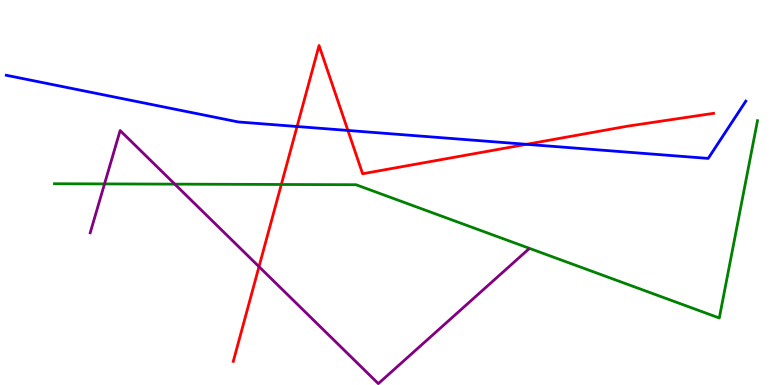[{'lines': ['blue', 'red'], 'intersections': [{'x': 3.83, 'y': 6.71}, {'x': 4.49, 'y': 6.61}, {'x': 6.79, 'y': 6.25}]}, {'lines': ['green', 'red'], 'intersections': [{'x': 3.63, 'y': 5.21}]}, {'lines': ['purple', 'red'], 'intersections': [{'x': 3.34, 'y': 3.07}]}, {'lines': ['blue', 'green'], 'intersections': []}, {'lines': ['blue', 'purple'], 'intersections': []}, {'lines': ['green', 'purple'], 'intersections': [{'x': 1.35, 'y': 5.22}, {'x': 2.26, 'y': 5.22}]}]